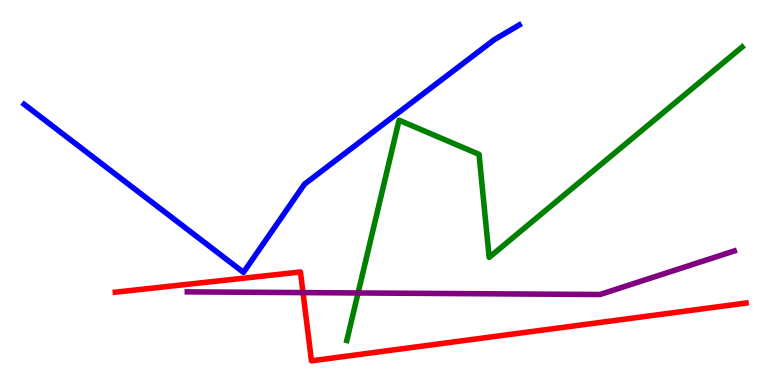[{'lines': ['blue', 'red'], 'intersections': []}, {'lines': ['green', 'red'], 'intersections': []}, {'lines': ['purple', 'red'], 'intersections': [{'x': 3.91, 'y': 2.4}]}, {'lines': ['blue', 'green'], 'intersections': []}, {'lines': ['blue', 'purple'], 'intersections': []}, {'lines': ['green', 'purple'], 'intersections': [{'x': 4.62, 'y': 2.39}]}]